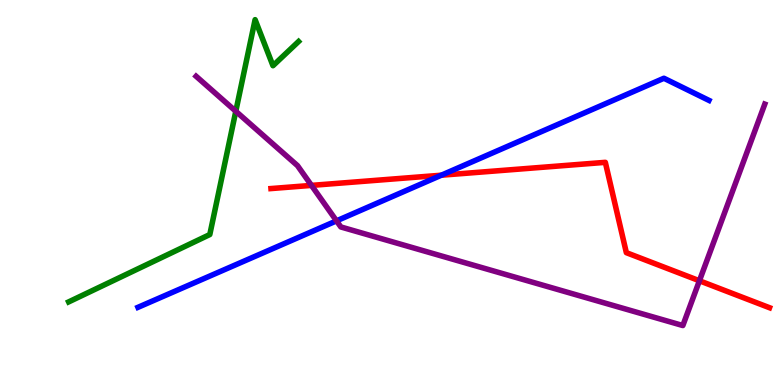[{'lines': ['blue', 'red'], 'intersections': [{'x': 5.69, 'y': 5.45}]}, {'lines': ['green', 'red'], 'intersections': []}, {'lines': ['purple', 'red'], 'intersections': [{'x': 4.02, 'y': 5.18}, {'x': 9.02, 'y': 2.71}]}, {'lines': ['blue', 'green'], 'intersections': []}, {'lines': ['blue', 'purple'], 'intersections': [{'x': 4.34, 'y': 4.26}]}, {'lines': ['green', 'purple'], 'intersections': [{'x': 3.04, 'y': 7.11}]}]